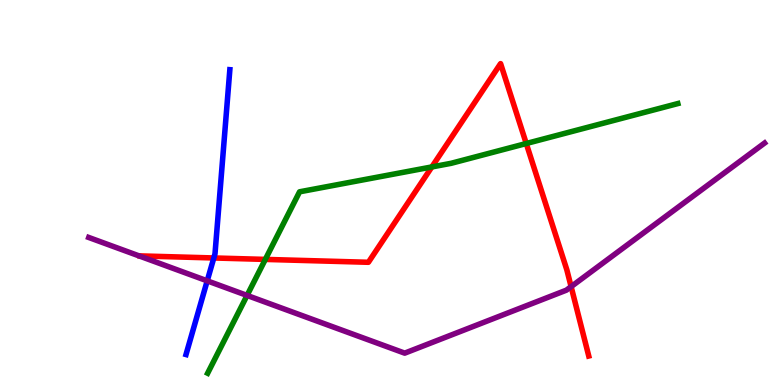[{'lines': ['blue', 'red'], 'intersections': [{'x': 2.76, 'y': 3.3}]}, {'lines': ['green', 'red'], 'intersections': [{'x': 3.42, 'y': 3.26}, {'x': 5.57, 'y': 5.66}, {'x': 6.79, 'y': 6.27}]}, {'lines': ['purple', 'red'], 'intersections': [{'x': 7.37, 'y': 2.55}]}, {'lines': ['blue', 'green'], 'intersections': []}, {'lines': ['blue', 'purple'], 'intersections': [{'x': 2.67, 'y': 2.71}]}, {'lines': ['green', 'purple'], 'intersections': [{'x': 3.19, 'y': 2.33}]}]